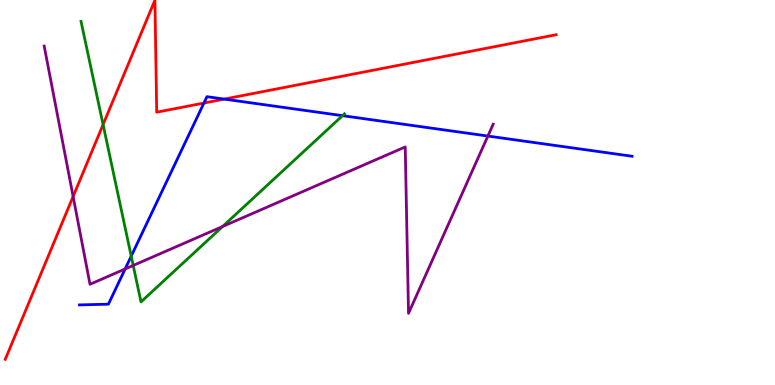[{'lines': ['blue', 'red'], 'intersections': [{'x': 2.63, 'y': 7.32}, {'x': 2.89, 'y': 7.43}]}, {'lines': ['green', 'red'], 'intersections': [{'x': 1.33, 'y': 6.76}]}, {'lines': ['purple', 'red'], 'intersections': [{'x': 0.944, 'y': 4.9}]}, {'lines': ['blue', 'green'], 'intersections': [{'x': 1.69, 'y': 3.35}, {'x': 4.42, 'y': 7.0}]}, {'lines': ['blue', 'purple'], 'intersections': [{'x': 1.61, 'y': 3.01}, {'x': 6.3, 'y': 6.47}]}, {'lines': ['green', 'purple'], 'intersections': [{'x': 1.72, 'y': 3.11}, {'x': 2.87, 'y': 4.12}]}]